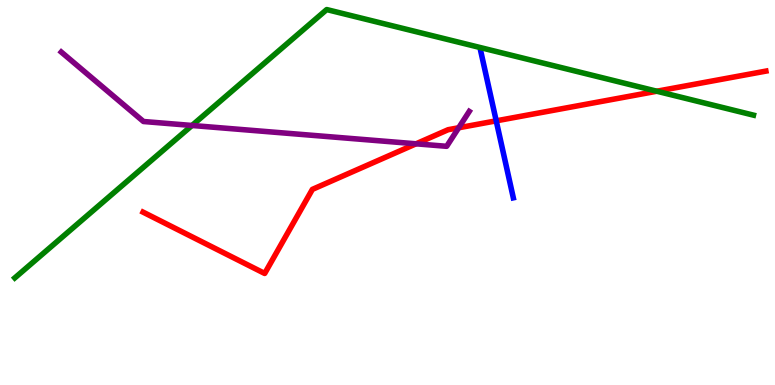[{'lines': ['blue', 'red'], 'intersections': [{'x': 6.4, 'y': 6.86}]}, {'lines': ['green', 'red'], 'intersections': [{'x': 8.47, 'y': 7.63}]}, {'lines': ['purple', 'red'], 'intersections': [{'x': 5.37, 'y': 6.26}, {'x': 5.92, 'y': 6.68}]}, {'lines': ['blue', 'green'], 'intersections': []}, {'lines': ['blue', 'purple'], 'intersections': []}, {'lines': ['green', 'purple'], 'intersections': [{'x': 2.48, 'y': 6.74}]}]